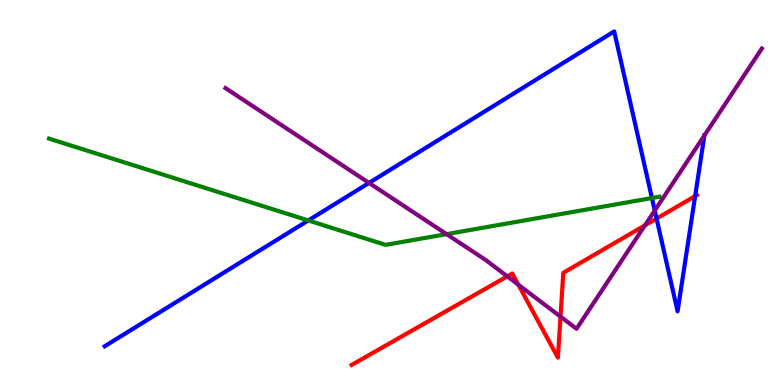[{'lines': ['blue', 'red'], 'intersections': [{'x': 8.47, 'y': 4.32}, {'x': 8.97, 'y': 4.9}]}, {'lines': ['green', 'red'], 'intersections': []}, {'lines': ['purple', 'red'], 'intersections': [{'x': 6.55, 'y': 2.82}, {'x': 6.69, 'y': 2.6}, {'x': 7.23, 'y': 1.78}, {'x': 8.32, 'y': 4.15}]}, {'lines': ['blue', 'green'], 'intersections': [{'x': 3.98, 'y': 4.27}, {'x': 8.41, 'y': 4.86}]}, {'lines': ['blue', 'purple'], 'intersections': [{'x': 4.76, 'y': 5.25}, {'x': 8.45, 'y': 4.53}, {'x': 9.09, 'y': 6.48}]}, {'lines': ['green', 'purple'], 'intersections': [{'x': 5.76, 'y': 3.92}]}]